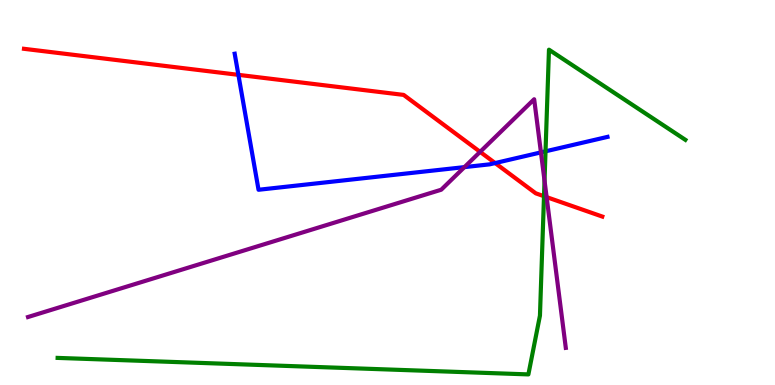[{'lines': ['blue', 'red'], 'intersections': [{'x': 3.08, 'y': 8.06}, {'x': 6.39, 'y': 5.76}]}, {'lines': ['green', 'red'], 'intersections': [{'x': 7.02, 'y': 4.9}]}, {'lines': ['purple', 'red'], 'intersections': [{'x': 6.19, 'y': 6.06}, {'x': 7.05, 'y': 4.88}]}, {'lines': ['blue', 'green'], 'intersections': [{'x': 7.04, 'y': 6.07}]}, {'lines': ['blue', 'purple'], 'intersections': [{'x': 5.99, 'y': 5.66}, {'x': 6.98, 'y': 6.04}]}, {'lines': ['green', 'purple'], 'intersections': [{'x': 7.03, 'y': 5.31}]}]